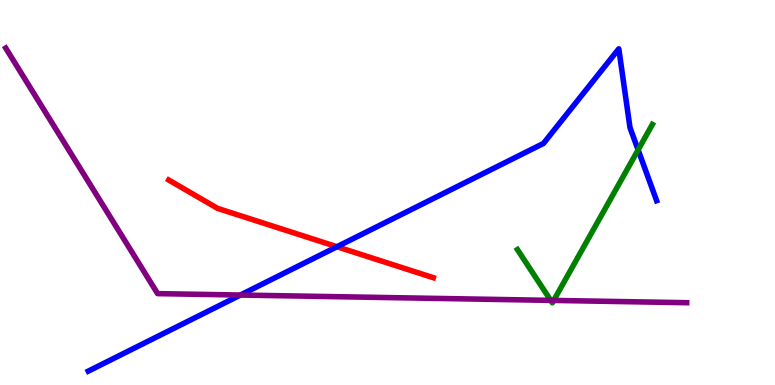[{'lines': ['blue', 'red'], 'intersections': [{'x': 4.35, 'y': 3.59}]}, {'lines': ['green', 'red'], 'intersections': []}, {'lines': ['purple', 'red'], 'intersections': []}, {'lines': ['blue', 'green'], 'intersections': [{'x': 8.23, 'y': 6.11}]}, {'lines': ['blue', 'purple'], 'intersections': [{'x': 3.1, 'y': 2.34}]}, {'lines': ['green', 'purple'], 'intersections': [{'x': 7.11, 'y': 2.2}, {'x': 7.14, 'y': 2.2}]}]